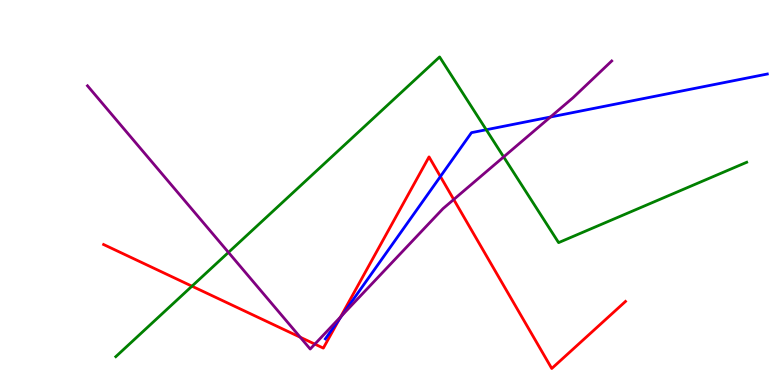[{'lines': ['blue', 'red'], 'intersections': [{'x': 4.38, 'y': 1.71}, {'x': 5.68, 'y': 5.42}]}, {'lines': ['green', 'red'], 'intersections': [{'x': 2.48, 'y': 2.57}]}, {'lines': ['purple', 'red'], 'intersections': [{'x': 3.87, 'y': 1.24}, {'x': 4.06, 'y': 1.06}, {'x': 4.39, 'y': 1.77}, {'x': 5.85, 'y': 4.82}]}, {'lines': ['blue', 'green'], 'intersections': [{'x': 6.27, 'y': 6.63}]}, {'lines': ['blue', 'purple'], 'intersections': [{'x': 4.41, 'y': 1.81}, {'x': 7.1, 'y': 6.96}]}, {'lines': ['green', 'purple'], 'intersections': [{'x': 2.95, 'y': 3.44}, {'x': 6.5, 'y': 5.92}]}]